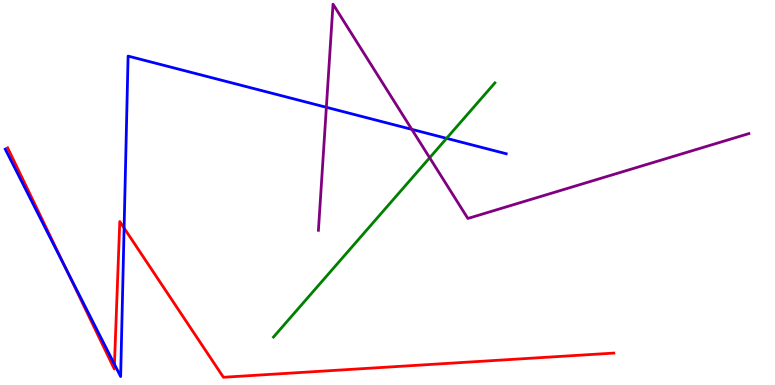[{'lines': ['blue', 'red'], 'intersections': [{'x': 0.85, 'y': 3.02}, {'x': 1.48, 'y': 0.537}, {'x': 1.6, 'y': 4.08}]}, {'lines': ['green', 'red'], 'intersections': []}, {'lines': ['purple', 'red'], 'intersections': []}, {'lines': ['blue', 'green'], 'intersections': [{'x': 5.76, 'y': 6.41}]}, {'lines': ['blue', 'purple'], 'intersections': [{'x': 4.21, 'y': 7.21}, {'x': 5.31, 'y': 6.64}]}, {'lines': ['green', 'purple'], 'intersections': [{'x': 5.54, 'y': 5.9}]}]